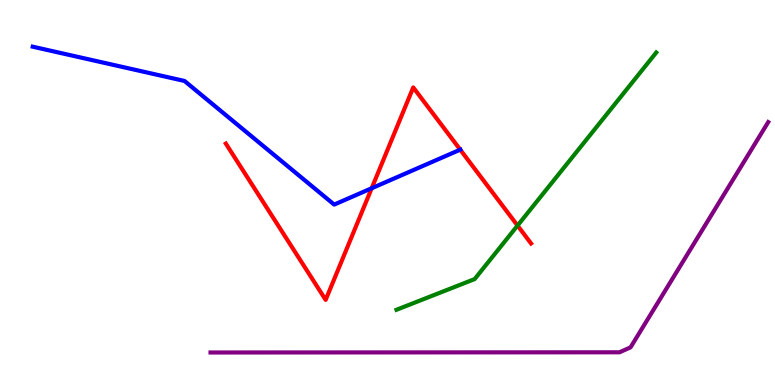[{'lines': ['blue', 'red'], 'intersections': [{'x': 4.8, 'y': 5.11}, {'x': 5.94, 'y': 6.11}]}, {'lines': ['green', 'red'], 'intersections': [{'x': 6.68, 'y': 4.14}]}, {'lines': ['purple', 'red'], 'intersections': []}, {'lines': ['blue', 'green'], 'intersections': []}, {'lines': ['blue', 'purple'], 'intersections': []}, {'lines': ['green', 'purple'], 'intersections': []}]